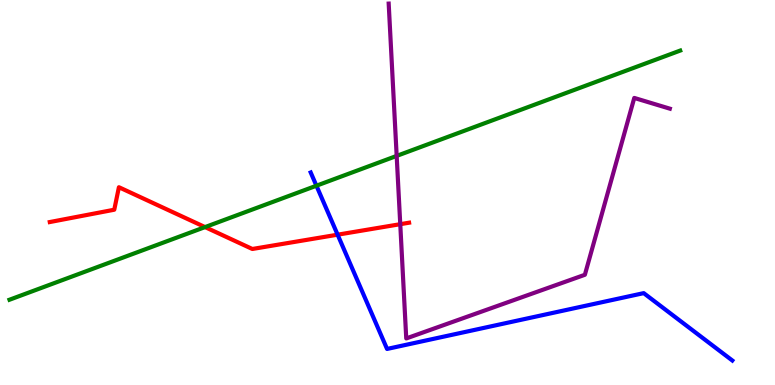[{'lines': ['blue', 'red'], 'intersections': [{'x': 4.36, 'y': 3.9}]}, {'lines': ['green', 'red'], 'intersections': [{'x': 2.65, 'y': 4.1}]}, {'lines': ['purple', 'red'], 'intersections': [{'x': 5.16, 'y': 4.18}]}, {'lines': ['blue', 'green'], 'intersections': [{'x': 4.08, 'y': 5.18}]}, {'lines': ['blue', 'purple'], 'intersections': []}, {'lines': ['green', 'purple'], 'intersections': [{'x': 5.12, 'y': 5.95}]}]